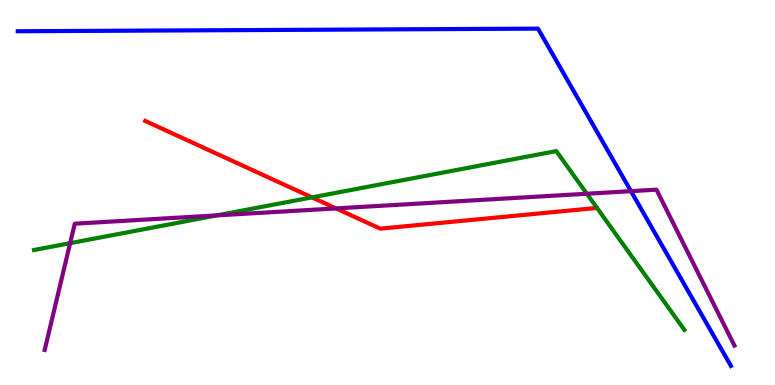[{'lines': ['blue', 'red'], 'intersections': []}, {'lines': ['green', 'red'], 'intersections': [{'x': 4.03, 'y': 4.87}]}, {'lines': ['purple', 'red'], 'intersections': [{'x': 4.34, 'y': 4.59}]}, {'lines': ['blue', 'green'], 'intersections': []}, {'lines': ['blue', 'purple'], 'intersections': [{'x': 8.14, 'y': 5.03}]}, {'lines': ['green', 'purple'], 'intersections': [{'x': 0.905, 'y': 3.68}, {'x': 2.8, 'y': 4.41}, {'x': 7.57, 'y': 4.97}]}]